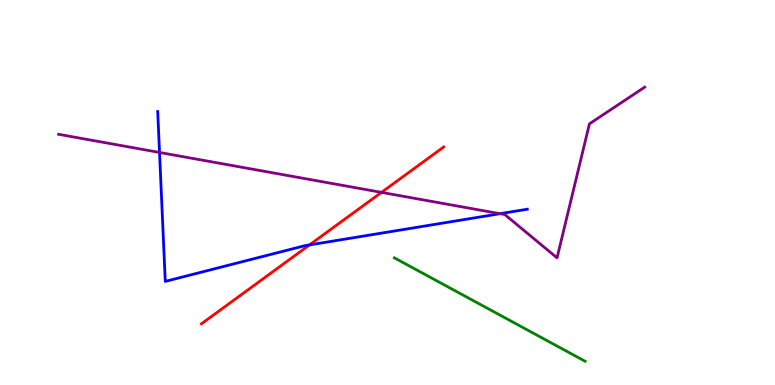[{'lines': ['blue', 'red'], 'intersections': [{'x': 3.99, 'y': 3.64}]}, {'lines': ['green', 'red'], 'intersections': []}, {'lines': ['purple', 'red'], 'intersections': [{'x': 4.92, 'y': 5.0}]}, {'lines': ['blue', 'green'], 'intersections': []}, {'lines': ['blue', 'purple'], 'intersections': [{'x': 2.06, 'y': 6.04}, {'x': 6.45, 'y': 4.45}]}, {'lines': ['green', 'purple'], 'intersections': []}]